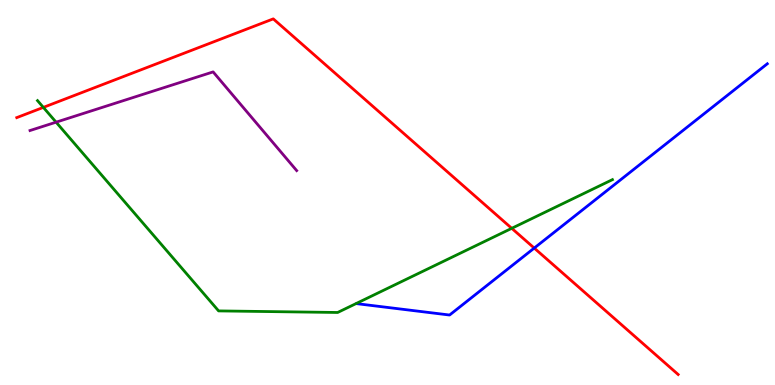[{'lines': ['blue', 'red'], 'intersections': [{'x': 6.89, 'y': 3.56}]}, {'lines': ['green', 'red'], 'intersections': [{'x': 0.559, 'y': 7.21}, {'x': 6.6, 'y': 4.07}]}, {'lines': ['purple', 'red'], 'intersections': []}, {'lines': ['blue', 'green'], 'intersections': []}, {'lines': ['blue', 'purple'], 'intersections': []}, {'lines': ['green', 'purple'], 'intersections': [{'x': 0.724, 'y': 6.83}]}]